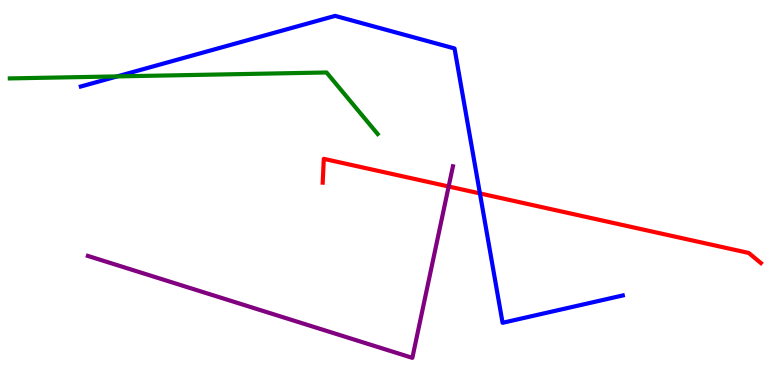[{'lines': ['blue', 'red'], 'intersections': [{'x': 6.19, 'y': 4.98}]}, {'lines': ['green', 'red'], 'intersections': []}, {'lines': ['purple', 'red'], 'intersections': [{'x': 5.79, 'y': 5.16}]}, {'lines': ['blue', 'green'], 'intersections': [{'x': 1.51, 'y': 8.02}]}, {'lines': ['blue', 'purple'], 'intersections': []}, {'lines': ['green', 'purple'], 'intersections': []}]